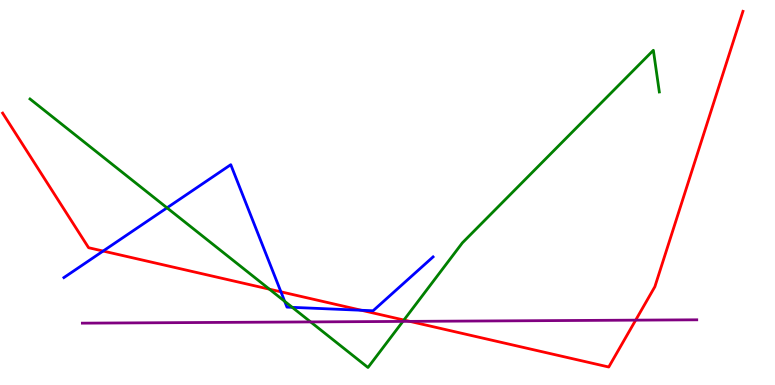[{'lines': ['blue', 'red'], 'intersections': [{'x': 1.33, 'y': 3.48}, {'x': 3.62, 'y': 2.42}, {'x': 4.66, 'y': 1.94}]}, {'lines': ['green', 'red'], 'intersections': [{'x': 3.48, 'y': 2.49}, {'x': 5.21, 'y': 1.69}]}, {'lines': ['purple', 'red'], 'intersections': [{'x': 5.29, 'y': 1.65}, {'x': 8.2, 'y': 1.68}]}, {'lines': ['blue', 'green'], 'intersections': [{'x': 2.15, 'y': 4.6}, {'x': 3.67, 'y': 2.17}, {'x': 3.77, 'y': 2.02}]}, {'lines': ['blue', 'purple'], 'intersections': []}, {'lines': ['green', 'purple'], 'intersections': [{'x': 4.01, 'y': 1.64}, {'x': 5.2, 'y': 1.65}]}]